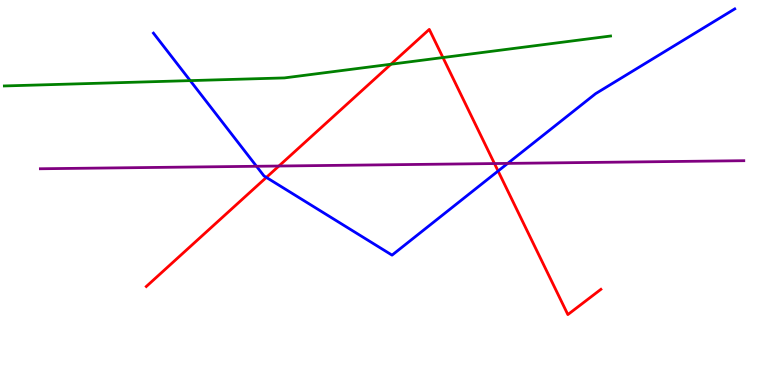[{'lines': ['blue', 'red'], 'intersections': [{'x': 3.44, 'y': 5.39}, {'x': 6.43, 'y': 5.56}]}, {'lines': ['green', 'red'], 'intersections': [{'x': 5.04, 'y': 8.33}, {'x': 5.72, 'y': 8.51}]}, {'lines': ['purple', 'red'], 'intersections': [{'x': 3.6, 'y': 5.69}, {'x': 6.38, 'y': 5.75}]}, {'lines': ['blue', 'green'], 'intersections': [{'x': 2.45, 'y': 7.91}]}, {'lines': ['blue', 'purple'], 'intersections': [{'x': 3.31, 'y': 5.68}, {'x': 6.55, 'y': 5.76}]}, {'lines': ['green', 'purple'], 'intersections': []}]